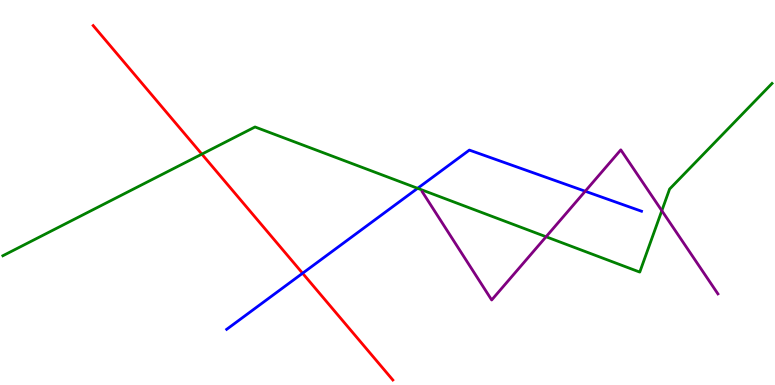[{'lines': ['blue', 'red'], 'intersections': [{'x': 3.9, 'y': 2.9}]}, {'lines': ['green', 'red'], 'intersections': [{'x': 2.6, 'y': 6.0}]}, {'lines': ['purple', 'red'], 'intersections': []}, {'lines': ['blue', 'green'], 'intersections': [{'x': 5.39, 'y': 5.11}]}, {'lines': ['blue', 'purple'], 'intersections': [{'x': 7.55, 'y': 5.03}]}, {'lines': ['green', 'purple'], 'intersections': [{'x': 7.05, 'y': 3.85}, {'x': 8.54, 'y': 4.53}]}]